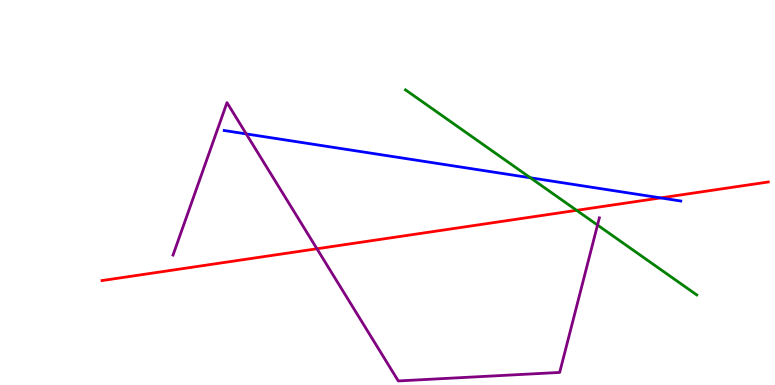[{'lines': ['blue', 'red'], 'intersections': [{'x': 8.52, 'y': 4.86}]}, {'lines': ['green', 'red'], 'intersections': [{'x': 7.44, 'y': 4.54}]}, {'lines': ['purple', 'red'], 'intersections': [{'x': 4.09, 'y': 3.54}]}, {'lines': ['blue', 'green'], 'intersections': [{'x': 6.84, 'y': 5.38}]}, {'lines': ['blue', 'purple'], 'intersections': [{'x': 3.18, 'y': 6.52}]}, {'lines': ['green', 'purple'], 'intersections': [{'x': 7.71, 'y': 4.15}]}]